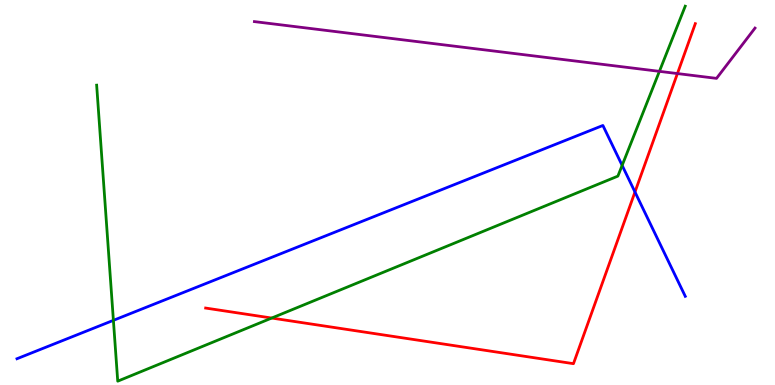[{'lines': ['blue', 'red'], 'intersections': [{'x': 8.19, 'y': 5.01}]}, {'lines': ['green', 'red'], 'intersections': [{'x': 3.51, 'y': 1.74}]}, {'lines': ['purple', 'red'], 'intersections': [{'x': 8.74, 'y': 8.09}]}, {'lines': ['blue', 'green'], 'intersections': [{'x': 1.46, 'y': 1.68}, {'x': 8.03, 'y': 5.7}]}, {'lines': ['blue', 'purple'], 'intersections': []}, {'lines': ['green', 'purple'], 'intersections': [{'x': 8.51, 'y': 8.15}]}]